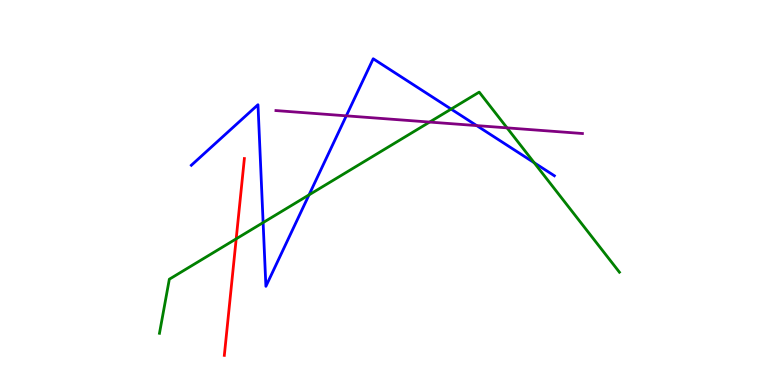[{'lines': ['blue', 'red'], 'intersections': []}, {'lines': ['green', 'red'], 'intersections': [{'x': 3.05, 'y': 3.8}]}, {'lines': ['purple', 'red'], 'intersections': []}, {'lines': ['blue', 'green'], 'intersections': [{'x': 3.4, 'y': 4.22}, {'x': 3.99, 'y': 4.94}, {'x': 5.82, 'y': 7.17}, {'x': 6.89, 'y': 5.77}]}, {'lines': ['blue', 'purple'], 'intersections': [{'x': 4.47, 'y': 6.99}, {'x': 6.15, 'y': 6.74}]}, {'lines': ['green', 'purple'], 'intersections': [{'x': 5.54, 'y': 6.83}, {'x': 6.54, 'y': 6.68}]}]